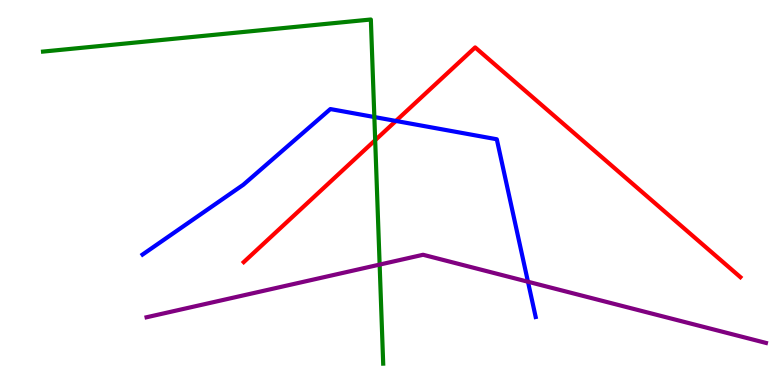[{'lines': ['blue', 'red'], 'intersections': [{'x': 5.11, 'y': 6.86}]}, {'lines': ['green', 'red'], 'intersections': [{'x': 4.84, 'y': 6.36}]}, {'lines': ['purple', 'red'], 'intersections': []}, {'lines': ['blue', 'green'], 'intersections': [{'x': 4.83, 'y': 6.96}]}, {'lines': ['blue', 'purple'], 'intersections': [{'x': 6.81, 'y': 2.68}]}, {'lines': ['green', 'purple'], 'intersections': [{'x': 4.9, 'y': 3.13}]}]